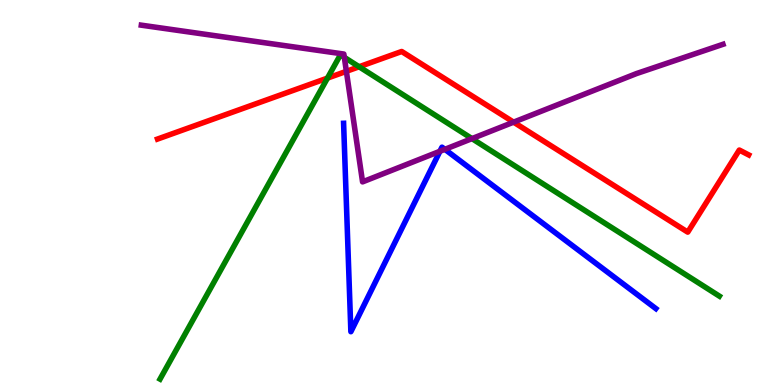[{'lines': ['blue', 'red'], 'intersections': []}, {'lines': ['green', 'red'], 'intersections': [{'x': 4.23, 'y': 7.97}, {'x': 4.63, 'y': 8.27}]}, {'lines': ['purple', 'red'], 'intersections': [{'x': 4.47, 'y': 8.15}, {'x': 6.63, 'y': 6.83}]}, {'lines': ['blue', 'green'], 'intersections': []}, {'lines': ['blue', 'purple'], 'intersections': [{'x': 5.68, 'y': 6.07}, {'x': 5.74, 'y': 6.12}]}, {'lines': ['green', 'purple'], 'intersections': [{'x': 4.44, 'y': 8.51}, {'x': 6.09, 'y': 6.4}]}]